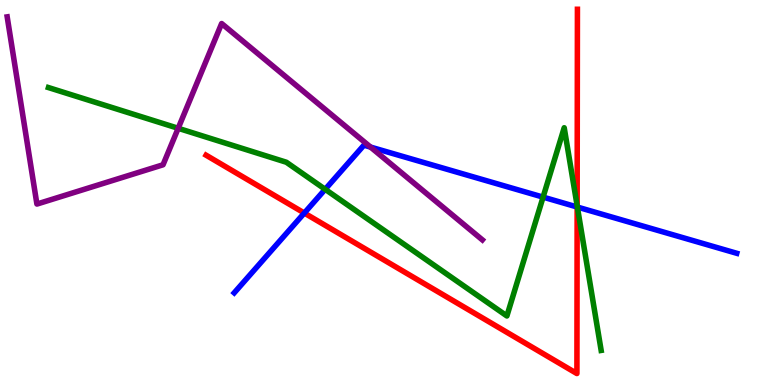[{'lines': ['blue', 'red'], 'intersections': [{'x': 3.93, 'y': 4.47}, {'x': 7.45, 'y': 4.62}]}, {'lines': ['green', 'red'], 'intersections': [{'x': 7.45, 'y': 4.66}]}, {'lines': ['purple', 'red'], 'intersections': []}, {'lines': ['blue', 'green'], 'intersections': [{'x': 4.2, 'y': 5.08}, {'x': 7.01, 'y': 4.88}, {'x': 7.45, 'y': 4.62}]}, {'lines': ['blue', 'purple'], 'intersections': [{'x': 4.78, 'y': 6.18}]}, {'lines': ['green', 'purple'], 'intersections': [{'x': 2.3, 'y': 6.67}]}]